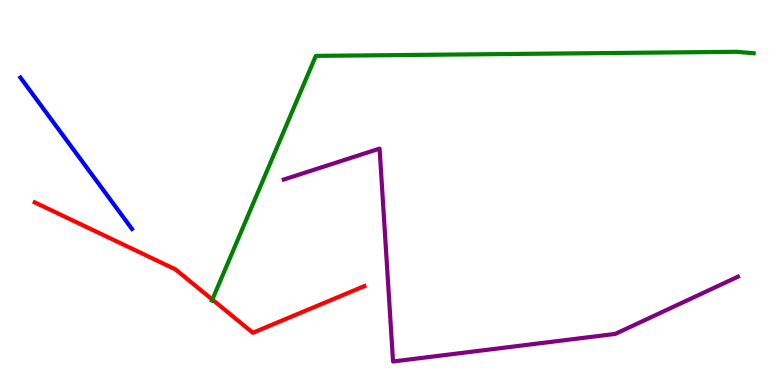[{'lines': ['blue', 'red'], 'intersections': []}, {'lines': ['green', 'red'], 'intersections': [{'x': 2.74, 'y': 2.22}]}, {'lines': ['purple', 'red'], 'intersections': []}, {'lines': ['blue', 'green'], 'intersections': []}, {'lines': ['blue', 'purple'], 'intersections': []}, {'lines': ['green', 'purple'], 'intersections': []}]